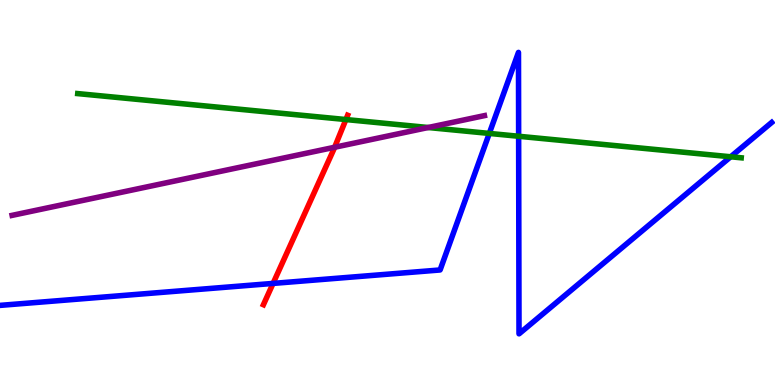[{'lines': ['blue', 'red'], 'intersections': [{'x': 3.52, 'y': 2.64}]}, {'lines': ['green', 'red'], 'intersections': [{'x': 4.46, 'y': 6.89}]}, {'lines': ['purple', 'red'], 'intersections': [{'x': 4.32, 'y': 6.17}]}, {'lines': ['blue', 'green'], 'intersections': [{'x': 6.31, 'y': 6.53}, {'x': 6.69, 'y': 6.46}, {'x': 9.43, 'y': 5.93}]}, {'lines': ['blue', 'purple'], 'intersections': []}, {'lines': ['green', 'purple'], 'intersections': [{'x': 5.52, 'y': 6.69}]}]